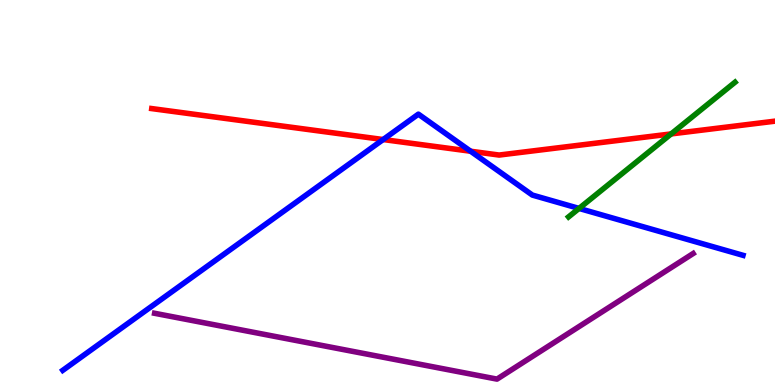[{'lines': ['blue', 'red'], 'intersections': [{'x': 4.94, 'y': 6.38}, {'x': 6.07, 'y': 6.07}]}, {'lines': ['green', 'red'], 'intersections': [{'x': 8.66, 'y': 6.52}]}, {'lines': ['purple', 'red'], 'intersections': []}, {'lines': ['blue', 'green'], 'intersections': [{'x': 7.47, 'y': 4.59}]}, {'lines': ['blue', 'purple'], 'intersections': []}, {'lines': ['green', 'purple'], 'intersections': []}]